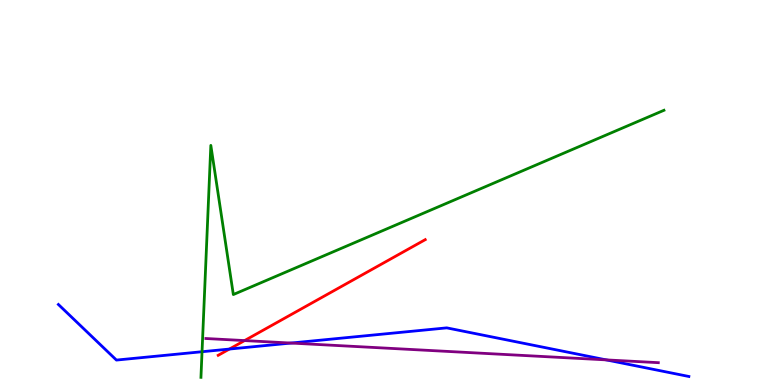[{'lines': ['blue', 'red'], 'intersections': [{'x': 2.96, 'y': 0.934}]}, {'lines': ['green', 'red'], 'intersections': []}, {'lines': ['purple', 'red'], 'intersections': [{'x': 3.16, 'y': 1.15}]}, {'lines': ['blue', 'green'], 'intersections': [{'x': 2.61, 'y': 0.864}]}, {'lines': ['blue', 'purple'], 'intersections': [{'x': 3.75, 'y': 1.09}, {'x': 7.82, 'y': 0.652}]}, {'lines': ['green', 'purple'], 'intersections': []}]